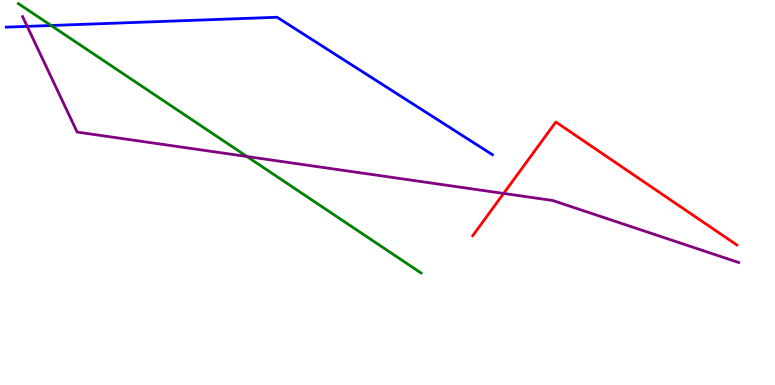[{'lines': ['blue', 'red'], 'intersections': []}, {'lines': ['green', 'red'], 'intersections': []}, {'lines': ['purple', 'red'], 'intersections': [{'x': 6.5, 'y': 4.98}]}, {'lines': ['blue', 'green'], 'intersections': [{'x': 0.659, 'y': 9.34}]}, {'lines': ['blue', 'purple'], 'intersections': [{'x': 0.351, 'y': 9.32}]}, {'lines': ['green', 'purple'], 'intersections': [{'x': 3.19, 'y': 5.93}]}]